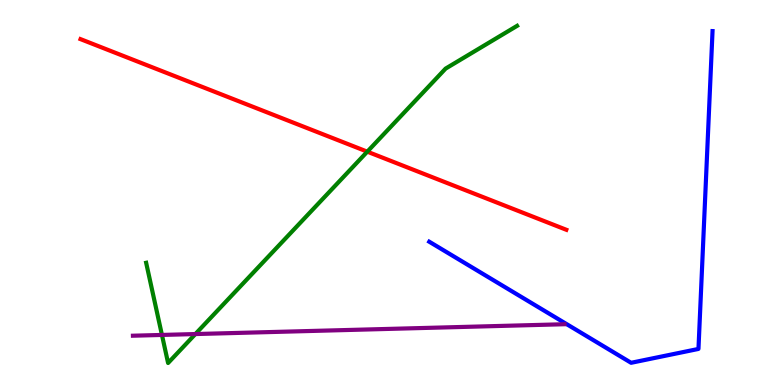[{'lines': ['blue', 'red'], 'intersections': []}, {'lines': ['green', 'red'], 'intersections': [{'x': 4.74, 'y': 6.06}]}, {'lines': ['purple', 'red'], 'intersections': []}, {'lines': ['blue', 'green'], 'intersections': []}, {'lines': ['blue', 'purple'], 'intersections': []}, {'lines': ['green', 'purple'], 'intersections': [{'x': 2.09, 'y': 1.3}, {'x': 2.52, 'y': 1.32}]}]